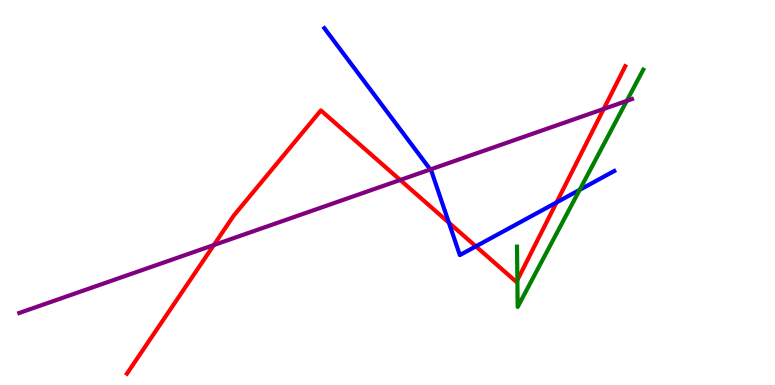[{'lines': ['blue', 'red'], 'intersections': [{'x': 5.79, 'y': 4.22}, {'x': 6.14, 'y': 3.6}, {'x': 7.18, 'y': 4.74}]}, {'lines': ['green', 'red'], 'intersections': [{'x': 6.68, 'y': 2.72}]}, {'lines': ['purple', 'red'], 'intersections': [{'x': 2.76, 'y': 3.64}, {'x': 5.16, 'y': 5.32}, {'x': 7.79, 'y': 7.17}]}, {'lines': ['blue', 'green'], 'intersections': [{'x': 7.48, 'y': 5.07}]}, {'lines': ['blue', 'purple'], 'intersections': [{'x': 5.55, 'y': 5.6}]}, {'lines': ['green', 'purple'], 'intersections': [{'x': 8.09, 'y': 7.38}]}]